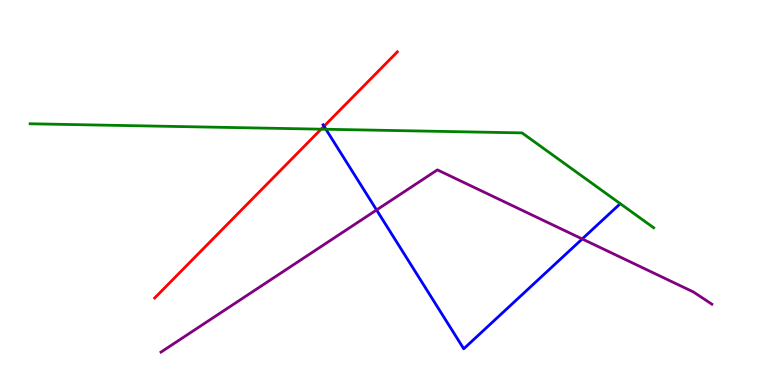[{'lines': ['blue', 'red'], 'intersections': [{'x': 4.18, 'y': 6.72}]}, {'lines': ['green', 'red'], 'intersections': [{'x': 4.14, 'y': 6.64}]}, {'lines': ['purple', 'red'], 'intersections': []}, {'lines': ['blue', 'green'], 'intersections': [{'x': 4.21, 'y': 6.64}]}, {'lines': ['blue', 'purple'], 'intersections': [{'x': 4.86, 'y': 4.55}, {'x': 7.51, 'y': 3.79}]}, {'lines': ['green', 'purple'], 'intersections': []}]